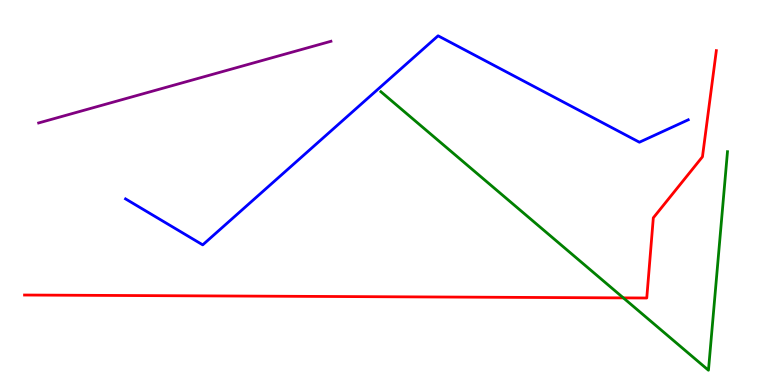[{'lines': ['blue', 'red'], 'intersections': []}, {'lines': ['green', 'red'], 'intersections': [{'x': 8.04, 'y': 2.26}]}, {'lines': ['purple', 'red'], 'intersections': []}, {'lines': ['blue', 'green'], 'intersections': []}, {'lines': ['blue', 'purple'], 'intersections': []}, {'lines': ['green', 'purple'], 'intersections': []}]